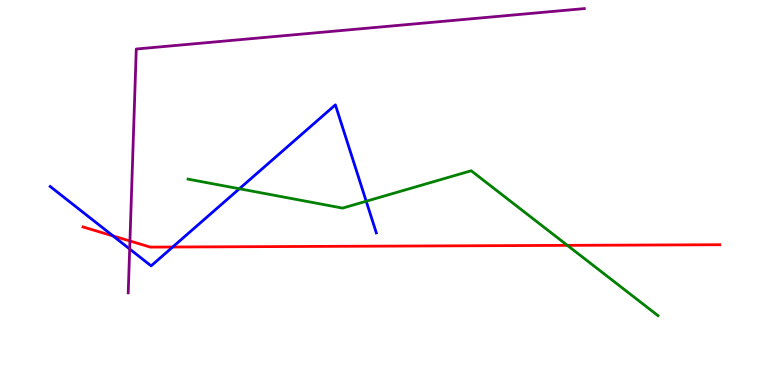[{'lines': ['blue', 'red'], 'intersections': [{'x': 1.46, 'y': 3.87}, {'x': 2.23, 'y': 3.58}]}, {'lines': ['green', 'red'], 'intersections': [{'x': 7.32, 'y': 3.63}]}, {'lines': ['purple', 'red'], 'intersections': [{'x': 1.68, 'y': 3.74}]}, {'lines': ['blue', 'green'], 'intersections': [{'x': 3.09, 'y': 5.1}, {'x': 4.73, 'y': 4.77}]}, {'lines': ['blue', 'purple'], 'intersections': [{'x': 1.67, 'y': 3.53}]}, {'lines': ['green', 'purple'], 'intersections': []}]